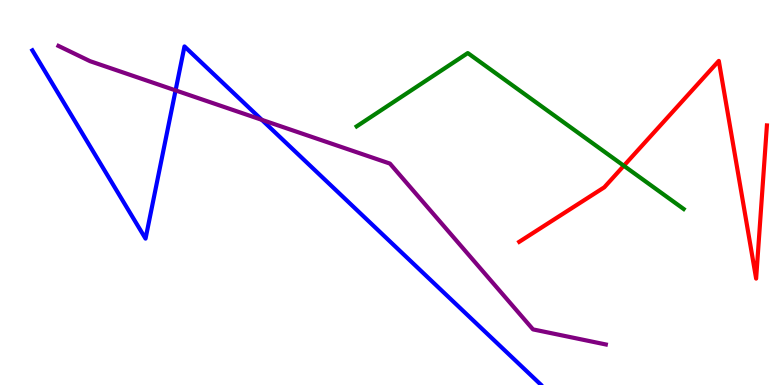[{'lines': ['blue', 'red'], 'intersections': []}, {'lines': ['green', 'red'], 'intersections': [{'x': 8.05, 'y': 5.69}]}, {'lines': ['purple', 'red'], 'intersections': []}, {'lines': ['blue', 'green'], 'intersections': []}, {'lines': ['blue', 'purple'], 'intersections': [{'x': 2.27, 'y': 7.65}, {'x': 3.38, 'y': 6.89}]}, {'lines': ['green', 'purple'], 'intersections': []}]